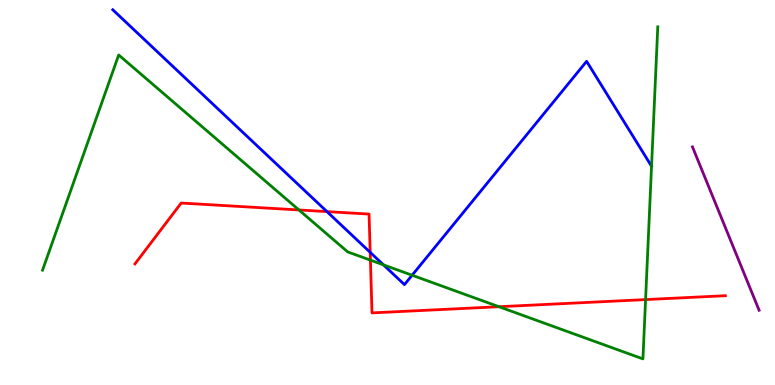[{'lines': ['blue', 'red'], 'intersections': [{'x': 4.22, 'y': 4.5}, {'x': 4.78, 'y': 3.45}]}, {'lines': ['green', 'red'], 'intersections': [{'x': 3.86, 'y': 4.55}, {'x': 4.78, 'y': 3.24}, {'x': 6.44, 'y': 2.03}, {'x': 8.33, 'y': 2.22}]}, {'lines': ['purple', 'red'], 'intersections': []}, {'lines': ['blue', 'green'], 'intersections': [{'x': 4.95, 'y': 3.12}, {'x': 5.32, 'y': 2.85}, {'x': 8.41, 'y': 5.68}]}, {'lines': ['blue', 'purple'], 'intersections': []}, {'lines': ['green', 'purple'], 'intersections': []}]